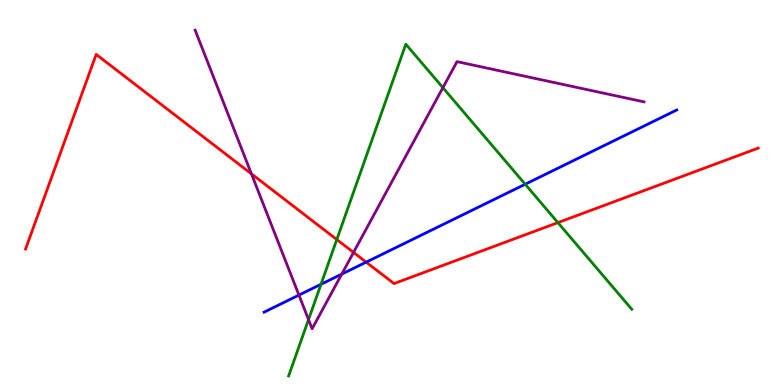[{'lines': ['blue', 'red'], 'intersections': [{'x': 4.72, 'y': 3.19}]}, {'lines': ['green', 'red'], 'intersections': [{'x': 4.35, 'y': 3.78}, {'x': 7.2, 'y': 4.22}]}, {'lines': ['purple', 'red'], 'intersections': [{'x': 3.24, 'y': 5.48}, {'x': 4.56, 'y': 3.44}]}, {'lines': ['blue', 'green'], 'intersections': [{'x': 4.14, 'y': 2.62}, {'x': 6.78, 'y': 5.21}]}, {'lines': ['blue', 'purple'], 'intersections': [{'x': 3.86, 'y': 2.34}, {'x': 4.41, 'y': 2.88}]}, {'lines': ['green', 'purple'], 'intersections': [{'x': 3.98, 'y': 1.7}, {'x': 5.71, 'y': 7.72}]}]